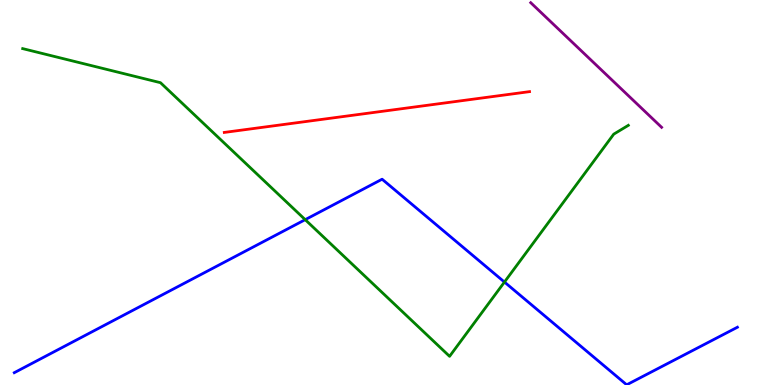[{'lines': ['blue', 'red'], 'intersections': []}, {'lines': ['green', 'red'], 'intersections': []}, {'lines': ['purple', 'red'], 'intersections': []}, {'lines': ['blue', 'green'], 'intersections': [{'x': 3.94, 'y': 4.29}, {'x': 6.51, 'y': 2.67}]}, {'lines': ['blue', 'purple'], 'intersections': []}, {'lines': ['green', 'purple'], 'intersections': []}]